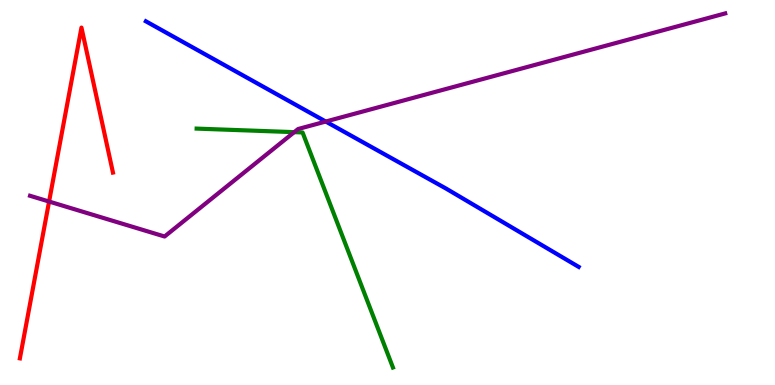[{'lines': ['blue', 'red'], 'intersections': []}, {'lines': ['green', 'red'], 'intersections': []}, {'lines': ['purple', 'red'], 'intersections': [{'x': 0.633, 'y': 4.77}]}, {'lines': ['blue', 'green'], 'intersections': []}, {'lines': ['blue', 'purple'], 'intersections': [{'x': 4.2, 'y': 6.84}]}, {'lines': ['green', 'purple'], 'intersections': [{'x': 3.8, 'y': 6.57}]}]